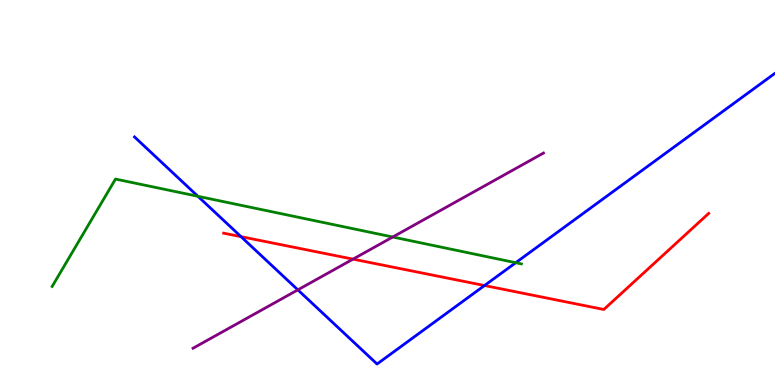[{'lines': ['blue', 'red'], 'intersections': [{'x': 3.11, 'y': 3.85}, {'x': 6.25, 'y': 2.58}]}, {'lines': ['green', 'red'], 'intersections': []}, {'lines': ['purple', 'red'], 'intersections': [{'x': 4.56, 'y': 3.27}]}, {'lines': ['blue', 'green'], 'intersections': [{'x': 2.55, 'y': 4.9}, {'x': 6.65, 'y': 3.18}]}, {'lines': ['blue', 'purple'], 'intersections': [{'x': 3.84, 'y': 2.47}]}, {'lines': ['green', 'purple'], 'intersections': [{'x': 5.07, 'y': 3.84}]}]